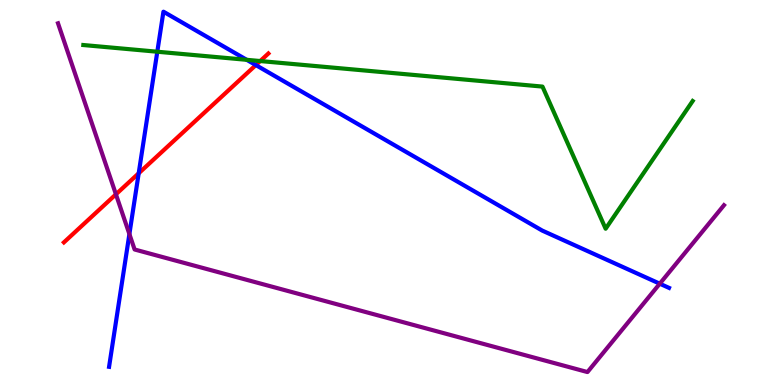[{'lines': ['blue', 'red'], 'intersections': [{'x': 1.79, 'y': 5.5}, {'x': 3.3, 'y': 8.31}]}, {'lines': ['green', 'red'], 'intersections': [{'x': 3.36, 'y': 8.41}]}, {'lines': ['purple', 'red'], 'intersections': [{'x': 1.5, 'y': 4.95}]}, {'lines': ['blue', 'green'], 'intersections': [{'x': 2.03, 'y': 8.66}, {'x': 3.18, 'y': 8.45}]}, {'lines': ['blue', 'purple'], 'intersections': [{'x': 1.67, 'y': 3.92}, {'x': 8.51, 'y': 2.63}]}, {'lines': ['green', 'purple'], 'intersections': []}]